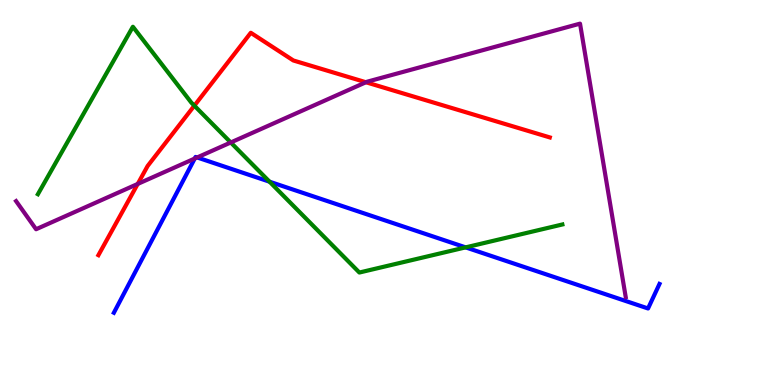[{'lines': ['blue', 'red'], 'intersections': []}, {'lines': ['green', 'red'], 'intersections': [{'x': 2.51, 'y': 7.26}]}, {'lines': ['purple', 'red'], 'intersections': [{'x': 1.78, 'y': 5.22}, {'x': 4.72, 'y': 7.86}]}, {'lines': ['blue', 'green'], 'intersections': [{'x': 3.48, 'y': 5.28}, {'x': 6.01, 'y': 3.57}]}, {'lines': ['blue', 'purple'], 'intersections': [{'x': 2.51, 'y': 5.88}, {'x': 2.54, 'y': 5.91}]}, {'lines': ['green', 'purple'], 'intersections': [{'x': 2.98, 'y': 6.3}]}]